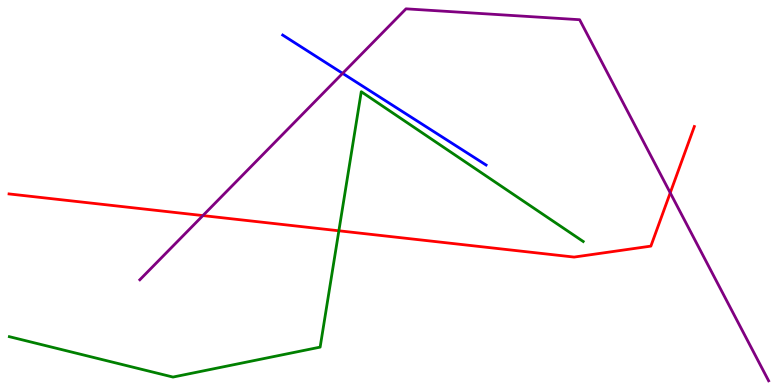[{'lines': ['blue', 'red'], 'intersections': []}, {'lines': ['green', 'red'], 'intersections': [{'x': 4.37, 'y': 4.01}]}, {'lines': ['purple', 'red'], 'intersections': [{'x': 2.62, 'y': 4.4}, {'x': 8.65, 'y': 4.99}]}, {'lines': ['blue', 'green'], 'intersections': []}, {'lines': ['blue', 'purple'], 'intersections': [{'x': 4.42, 'y': 8.09}]}, {'lines': ['green', 'purple'], 'intersections': []}]